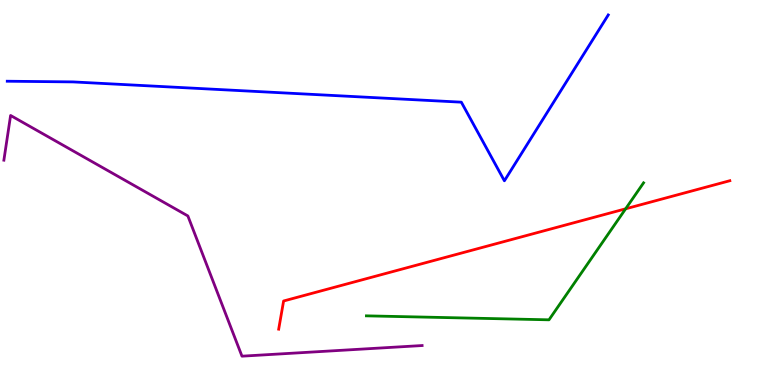[{'lines': ['blue', 'red'], 'intersections': []}, {'lines': ['green', 'red'], 'intersections': [{'x': 8.07, 'y': 4.58}]}, {'lines': ['purple', 'red'], 'intersections': []}, {'lines': ['blue', 'green'], 'intersections': []}, {'lines': ['blue', 'purple'], 'intersections': []}, {'lines': ['green', 'purple'], 'intersections': []}]